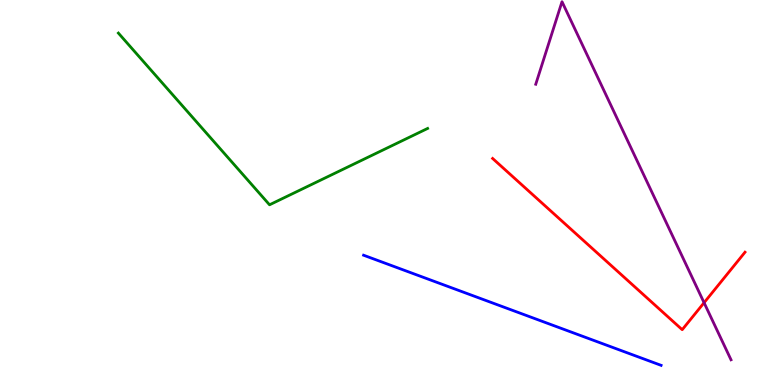[{'lines': ['blue', 'red'], 'intersections': []}, {'lines': ['green', 'red'], 'intersections': []}, {'lines': ['purple', 'red'], 'intersections': [{'x': 9.08, 'y': 2.14}]}, {'lines': ['blue', 'green'], 'intersections': []}, {'lines': ['blue', 'purple'], 'intersections': []}, {'lines': ['green', 'purple'], 'intersections': []}]